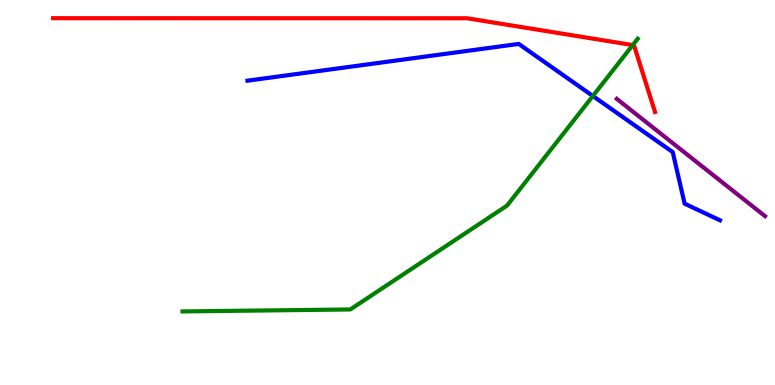[{'lines': ['blue', 'red'], 'intersections': []}, {'lines': ['green', 'red'], 'intersections': [{'x': 8.16, 'y': 8.83}]}, {'lines': ['purple', 'red'], 'intersections': []}, {'lines': ['blue', 'green'], 'intersections': [{'x': 7.65, 'y': 7.51}]}, {'lines': ['blue', 'purple'], 'intersections': []}, {'lines': ['green', 'purple'], 'intersections': []}]